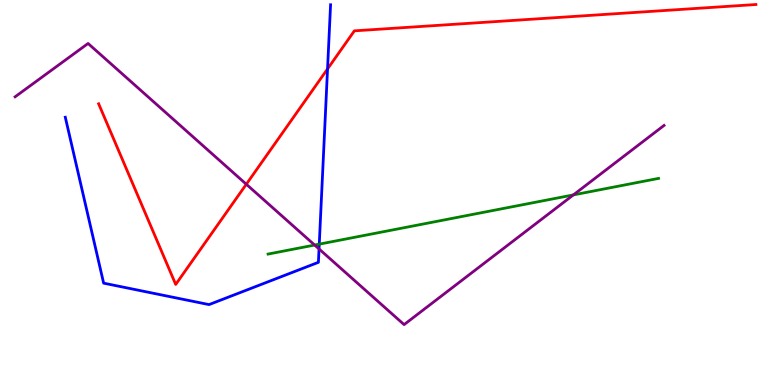[{'lines': ['blue', 'red'], 'intersections': [{'x': 4.23, 'y': 8.21}]}, {'lines': ['green', 'red'], 'intersections': []}, {'lines': ['purple', 'red'], 'intersections': [{'x': 3.18, 'y': 5.21}]}, {'lines': ['blue', 'green'], 'intersections': [{'x': 4.12, 'y': 3.66}]}, {'lines': ['blue', 'purple'], 'intersections': [{'x': 4.12, 'y': 3.53}]}, {'lines': ['green', 'purple'], 'intersections': [{'x': 4.06, 'y': 3.64}, {'x': 7.4, 'y': 4.94}]}]